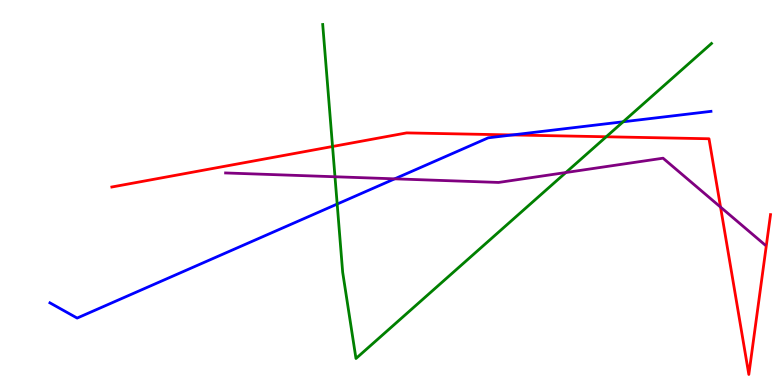[{'lines': ['blue', 'red'], 'intersections': [{'x': 6.61, 'y': 6.49}]}, {'lines': ['green', 'red'], 'intersections': [{'x': 4.29, 'y': 6.19}, {'x': 7.82, 'y': 6.45}]}, {'lines': ['purple', 'red'], 'intersections': [{'x': 9.3, 'y': 4.62}]}, {'lines': ['blue', 'green'], 'intersections': [{'x': 4.35, 'y': 4.7}, {'x': 8.04, 'y': 6.84}]}, {'lines': ['blue', 'purple'], 'intersections': [{'x': 5.09, 'y': 5.35}]}, {'lines': ['green', 'purple'], 'intersections': [{'x': 4.32, 'y': 5.41}, {'x': 7.3, 'y': 5.52}]}]